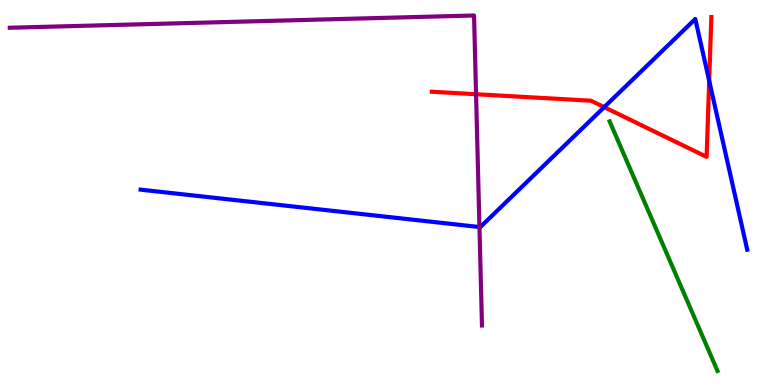[{'lines': ['blue', 'red'], 'intersections': [{'x': 7.8, 'y': 7.22}, {'x': 9.15, 'y': 7.9}]}, {'lines': ['green', 'red'], 'intersections': []}, {'lines': ['purple', 'red'], 'intersections': [{'x': 6.14, 'y': 7.55}]}, {'lines': ['blue', 'green'], 'intersections': []}, {'lines': ['blue', 'purple'], 'intersections': [{'x': 6.19, 'y': 4.1}]}, {'lines': ['green', 'purple'], 'intersections': []}]